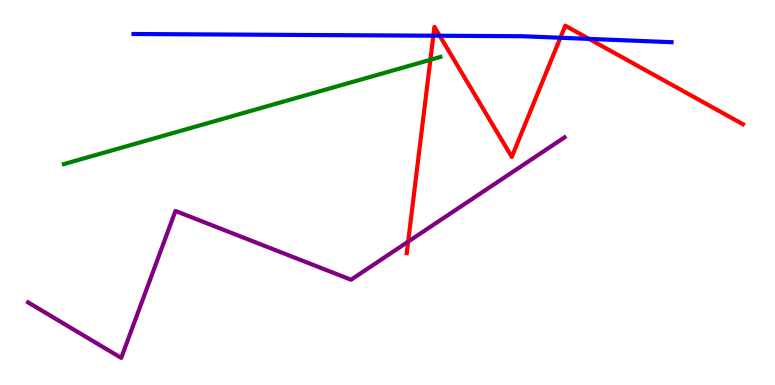[{'lines': ['blue', 'red'], 'intersections': [{'x': 5.59, 'y': 9.07}, {'x': 5.67, 'y': 9.07}, {'x': 7.23, 'y': 9.02}, {'x': 7.6, 'y': 8.99}]}, {'lines': ['green', 'red'], 'intersections': [{'x': 5.55, 'y': 8.45}]}, {'lines': ['purple', 'red'], 'intersections': [{'x': 5.27, 'y': 3.72}]}, {'lines': ['blue', 'green'], 'intersections': []}, {'lines': ['blue', 'purple'], 'intersections': []}, {'lines': ['green', 'purple'], 'intersections': []}]